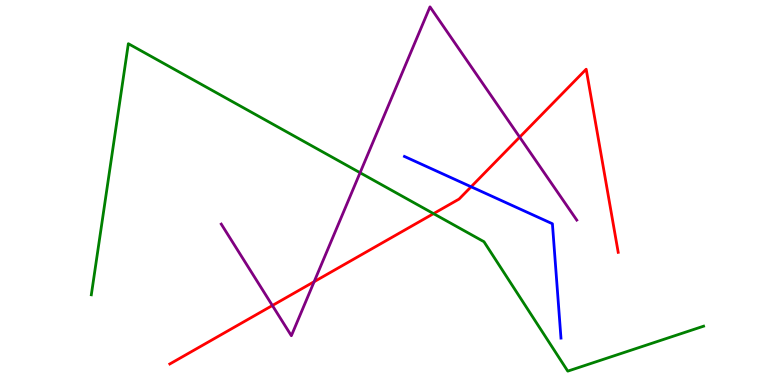[{'lines': ['blue', 'red'], 'intersections': [{'x': 6.08, 'y': 5.15}]}, {'lines': ['green', 'red'], 'intersections': [{'x': 5.59, 'y': 4.45}]}, {'lines': ['purple', 'red'], 'intersections': [{'x': 3.51, 'y': 2.06}, {'x': 4.05, 'y': 2.68}, {'x': 6.71, 'y': 6.44}]}, {'lines': ['blue', 'green'], 'intersections': []}, {'lines': ['blue', 'purple'], 'intersections': []}, {'lines': ['green', 'purple'], 'intersections': [{'x': 4.65, 'y': 5.51}]}]